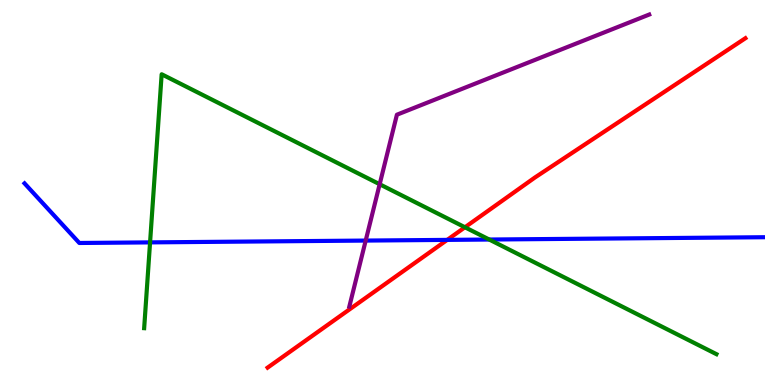[{'lines': ['blue', 'red'], 'intersections': [{'x': 5.77, 'y': 3.77}]}, {'lines': ['green', 'red'], 'intersections': [{'x': 6.0, 'y': 4.1}]}, {'lines': ['purple', 'red'], 'intersections': []}, {'lines': ['blue', 'green'], 'intersections': [{'x': 1.94, 'y': 3.7}, {'x': 6.31, 'y': 3.78}]}, {'lines': ['blue', 'purple'], 'intersections': [{'x': 4.72, 'y': 3.75}]}, {'lines': ['green', 'purple'], 'intersections': [{'x': 4.9, 'y': 5.21}]}]